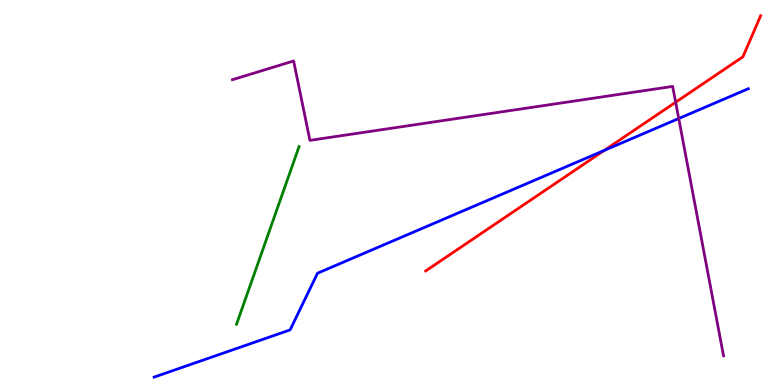[{'lines': ['blue', 'red'], 'intersections': [{'x': 7.8, 'y': 6.09}]}, {'lines': ['green', 'red'], 'intersections': []}, {'lines': ['purple', 'red'], 'intersections': [{'x': 8.72, 'y': 7.35}]}, {'lines': ['blue', 'green'], 'intersections': []}, {'lines': ['blue', 'purple'], 'intersections': [{'x': 8.76, 'y': 6.92}]}, {'lines': ['green', 'purple'], 'intersections': []}]